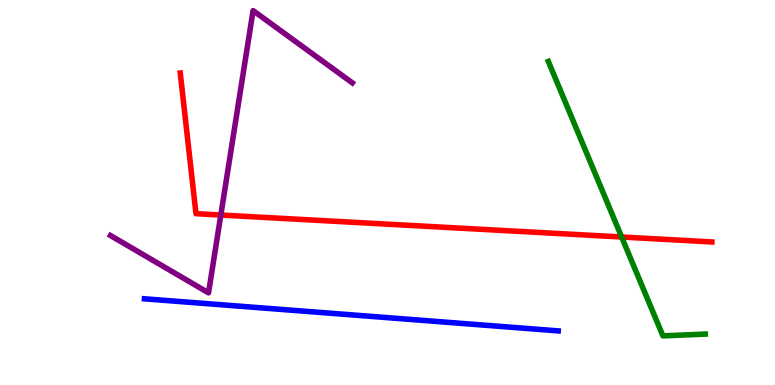[{'lines': ['blue', 'red'], 'intersections': []}, {'lines': ['green', 'red'], 'intersections': [{'x': 8.02, 'y': 3.84}]}, {'lines': ['purple', 'red'], 'intersections': [{'x': 2.85, 'y': 4.41}]}, {'lines': ['blue', 'green'], 'intersections': []}, {'lines': ['blue', 'purple'], 'intersections': []}, {'lines': ['green', 'purple'], 'intersections': []}]